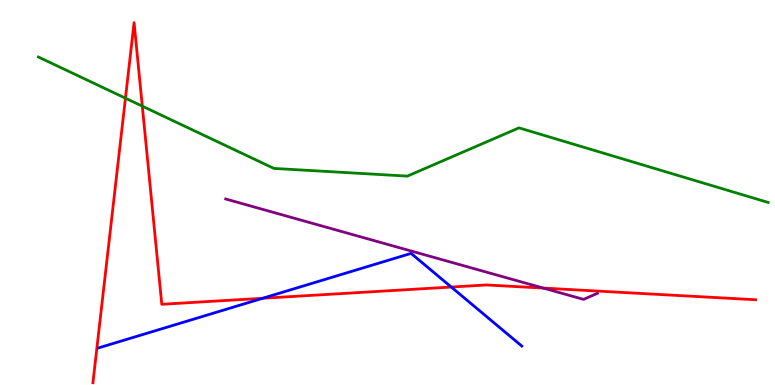[{'lines': ['blue', 'red'], 'intersections': [{'x': 3.39, 'y': 2.25}, {'x': 5.82, 'y': 2.54}]}, {'lines': ['green', 'red'], 'intersections': [{'x': 1.62, 'y': 7.45}, {'x': 1.84, 'y': 7.24}]}, {'lines': ['purple', 'red'], 'intersections': [{'x': 7.01, 'y': 2.52}]}, {'lines': ['blue', 'green'], 'intersections': []}, {'lines': ['blue', 'purple'], 'intersections': []}, {'lines': ['green', 'purple'], 'intersections': []}]